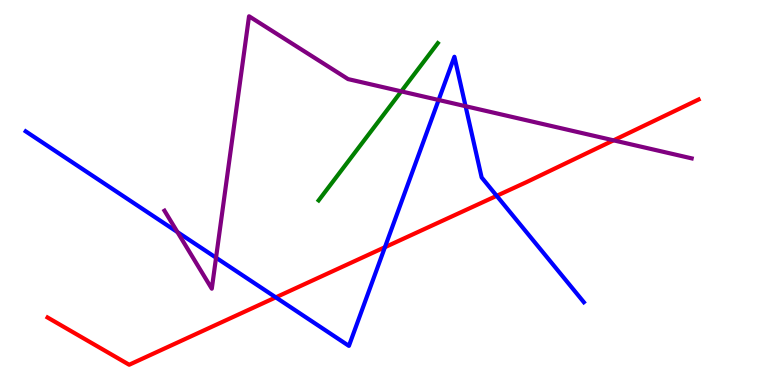[{'lines': ['blue', 'red'], 'intersections': [{'x': 3.56, 'y': 2.28}, {'x': 4.97, 'y': 3.58}, {'x': 6.41, 'y': 4.91}]}, {'lines': ['green', 'red'], 'intersections': []}, {'lines': ['purple', 'red'], 'intersections': [{'x': 7.92, 'y': 6.35}]}, {'lines': ['blue', 'green'], 'intersections': []}, {'lines': ['blue', 'purple'], 'intersections': [{'x': 2.29, 'y': 3.97}, {'x': 2.79, 'y': 3.31}, {'x': 5.66, 'y': 7.4}, {'x': 6.01, 'y': 7.24}]}, {'lines': ['green', 'purple'], 'intersections': [{'x': 5.18, 'y': 7.63}]}]